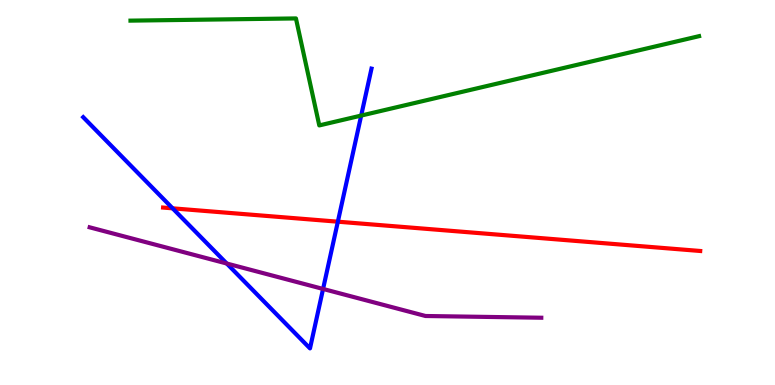[{'lines': ['blue', 'red'], 'intersections': [{'x': 2.23, 'y': 4.59}, {'x': 4.36, 'y': 4.24}]}, {'lines': ['green', 'red'], 'intersections': []}, {'lines': ['purple', 'red'], 'intersections': []}, {'lines': ['blue', 'green'], 'intersections': [{'x': 4.66, 'y': 7.0}]}, {'lines': ['blue', 'purple'], 'intersections': [{'x': 2.93, 'y': 3.16}, {'x': 4.17, 'y': 2.49}]}, {'lines': ['green', 'purple'], 'intersections': []}]